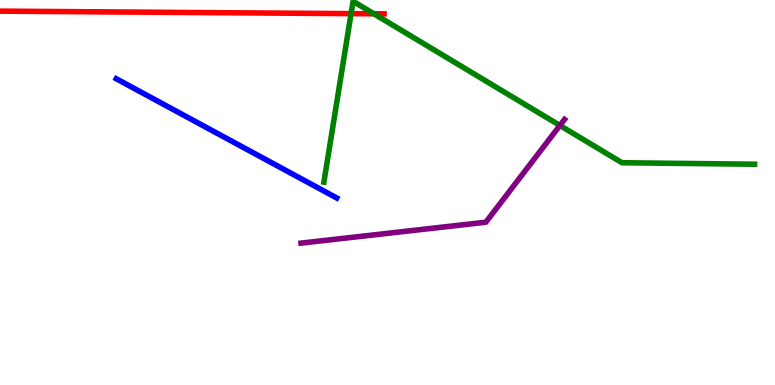[{'lines': ['blue', 'red'], 'intersections': []}, {'lines': ['green', 'red'], 'intersections': [{'x': 4.53, 'y': 9.65}, {'x': 4.82, 'y': 9.64}]}, {'lines': ['purple', 'red'], 'intersections': []}, {'lines': ['blue', 'green'], 'intersections': []}, {'lines': ['blue', 'purple'], 'intersections': []}, {'lines': ['green', 'purple'], 'intersections': [{'x': 7.22, 'y': 6.74}]}]